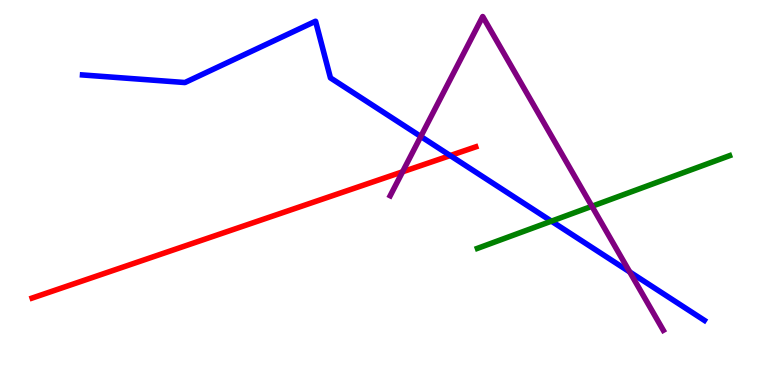[{'lines': ['blue', 'red'], 'intersections': [{'x': 5.81, 'y': 5.96}]}, {'lines': ['green', 'red'], 'intersections': []}, {'lines': ['purple', 'red'], 'intersections': [{'x': 5.19, 'y': 5.54}]}, {'lines': ['blue', 'green'], 'intersections': [{'x': 7.12, 'y': 4.26}]}, {'lines': ['blue', 'purple'], 'intersections': [{'x': 5.43, 'y': 6.46}, {'x': 8.13, 'y': 2.94}]}, {'lines': ['green', 'purple'], 'intersections': [{'x': 7.64, 'y': 4.64}]}]